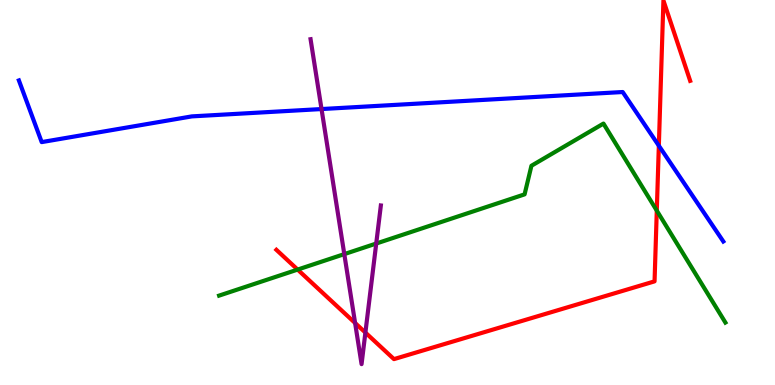[{'lines': ['blue', 'red'], 'intersections': [{'x': 8.5, 'y': 6.22}]}, {'lines': ['green', 'red'], 'intersections': [{'x': 3.84, 'y': 3.0}, {'x': 8.47, 'y': 4.53}]}, {'lines': ['purple', 'red'], 'intersections': [{'x': 4.58, 'y': 1.61}, {'x': 4.71, 'y': 1.36}]}, {'lines': ['blue', 'green'], 'intersections': []}, {'lines': ['blue', 'purple'], 'intersections': [{'x': 4.15, 'y': 7.17}]}, {'lines': ['green', 'purple'], 'intersections': [{'x': 4.44, 'y': 3.4}, {'x': 4.85, 'y': 3.67}]}]